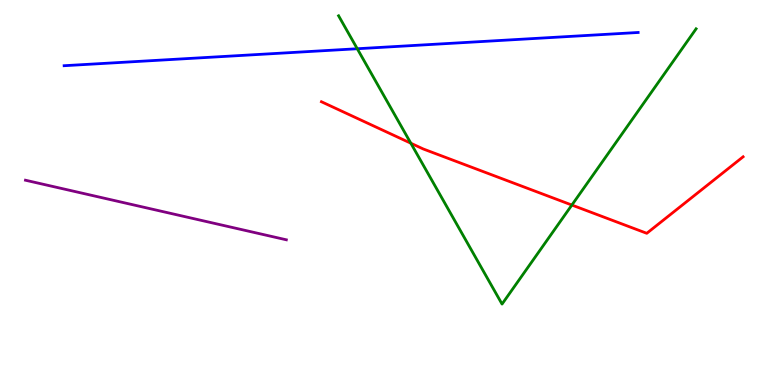[{'lines': ['blue', 'red'], 'intersections': []}, {'lines': ['green', 'red'], 'intersections': [{'x': 5.3, 'y': 6.28}, {'x': 7.38, 'y': 4.67}]}, {'lines': ['purple', 'red'], 'intersections': []}, {'lines': ['blue', 'green'], 'intersections': [{'x': 4.61, 'y': 8.73}]}, {'lines': ['blue', 'purple'], 'intersections': []}, {'lines': ['green', 'purple'], 'intersections': []}]